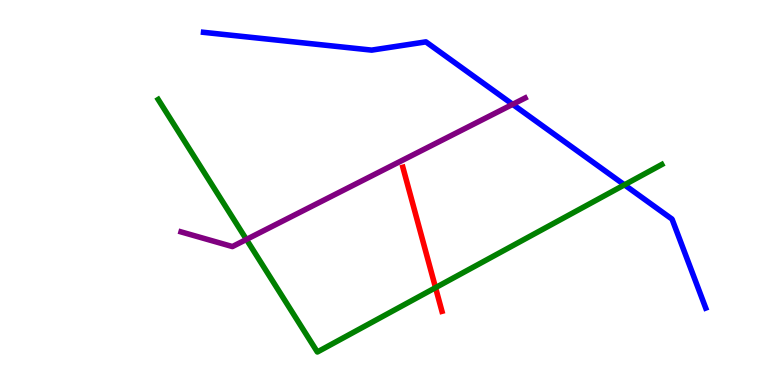[{'lines': ['blue', 'red'], 'intersections': []}, {'lines': ['green', 'red'], 'intersections': [{'x': 5.62, 'y': 2.53}]}, {'lines': ['purple', 'red'], 'intersections': []}, {'lines': ['blue', 'green'], 'intersections': [{'x': 8.06, 'y': 5.2}]}, {'lines': ['blue', 'purple'], 'intersections': [{'x': 6.61, 'y': 7.29}]}, {'lines': ['green', 'purple'], 'intersections': [{'x': 3.18, 'y': 3.78}]}]